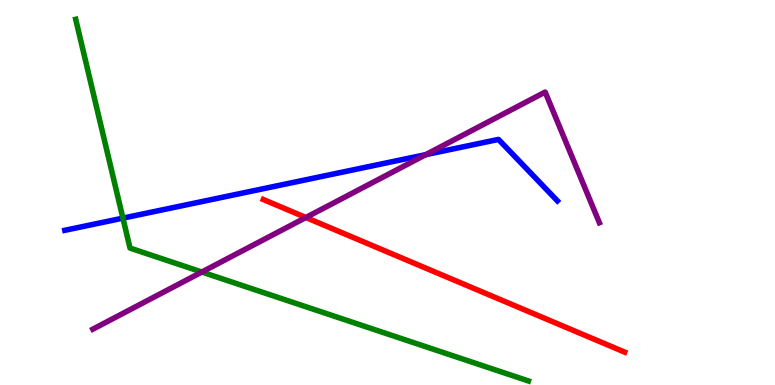[{'lines': ['blue', 'red'], 'intersections': []}, {'lines': ['green', 'red'], 'intersections': []}, {'lines': ['purple', 'red'], 'intersections': [{'x': 3.95, 'y': 4.35}]}, {'lines': ['blue', 'green'], 'intersections': [{'x': 1.59, 'y': 4.33}]}, {'lines': ['blue', 'purple'], 'intersections': [{'x': 5.49, 'y': 5.98}]}, {'lines': ['green', 'purple'], 'intersections': [{'x': 2.6, 'y': 2.93}]}]